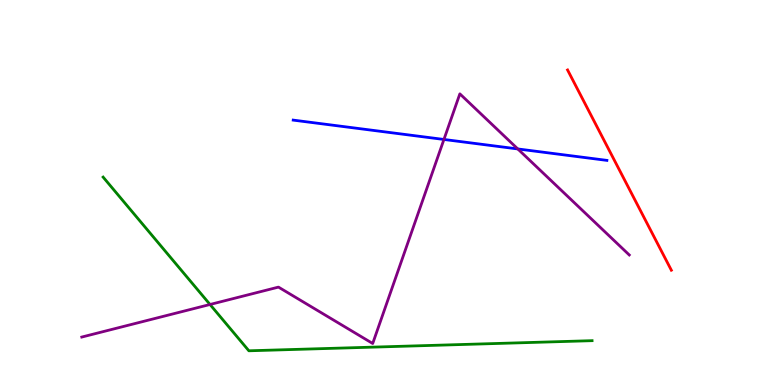[{'lines': ['blue', 'red'], 'intersections': []}, {'lines': ['green', 'red'], 'intersections': []}, {'lines': ['purple', 'red'], 'intersections': []}, {'lines': ['blue', 'green'], 'intersections': []}, {'lines': ['blue', 'purple'], 'intersections': [{'x': 5.73, 'y': 6.38}, {'x': 6.68, 'y': 6.13}]}, {'lines': ['green', 'purple'], 'intersections': [{'x': 2.71, 'y': 2.09}]}]